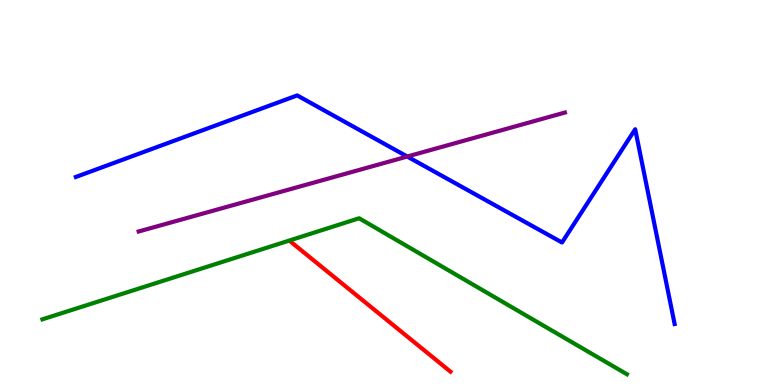[{'lines': ['blue', 'red'], 'intersections': []}, {'lines': ['green', 'red'], 'intersections': []}, {'lines': ['purple', 'red'], 'intersections': []}, {'lines': ['blue', 'green'], 'intersections': []}, {'lines': ['blue', 'purple'], 'intersections': [{'x': 5.25, 'y': 5.93}]}, {'lines': ['green', 'purple'], 'intersections': []}]